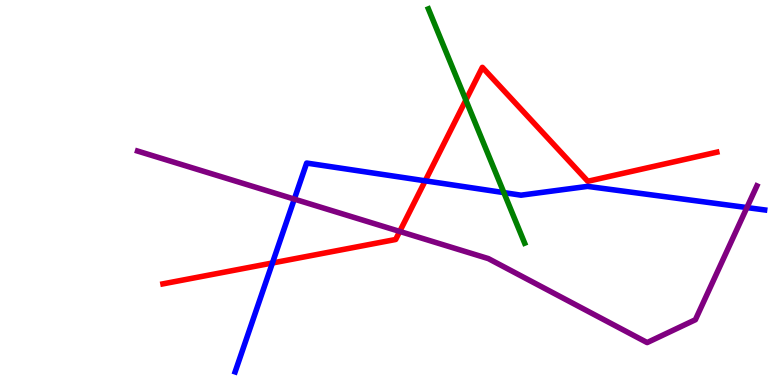[{'lines': ['blue', 'red'], 'intersections': [{'x': 3.52, 'y': 3.17}, {'x': 5.49, 'y': 5.3}]}, {'lines': ['green', 'red'], 'intersections': [{'x': 6.01, 'y': 7.4}]}, {'lines': ['purple', 'red'], 'intersections': [{'x': 5.16, 'y': 3.99}]}, {'lines': ['blue', 'green'], 'intersections': [{'x': 6.5, 'y': 5.0}]}, {'lines': ['blue', 'purple'], 'intersections': [{'x': 3.8, 'y': 4.83}, {'x': 9.64, 'y': 4.61}]}, {'lines': ['green', 'purple'], 'intersections': []}]